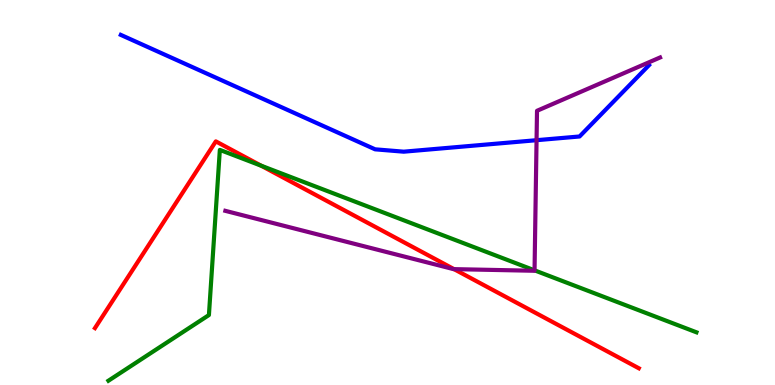[{'lines': ['blue', 'red'], 'intersections': []}, {'lines': ['green', 'red'], 'intersections': [{'x': 3.37, 'y': 5.7}]}, {'lines': ['purple', 'red'], 'intersections': [{'x': 5.86, 'y': 3.01}]}, {'lines': ['blue', 'green'], 'intersections': []}, {'lines': ['blue', 'purple'], 'intersections': [{'x': 6.92, 'y': 6.36}]}, {'lines': ['green', 'purple'], 'intersections': [{'x': 6.9, 'y': 2.98}]}]